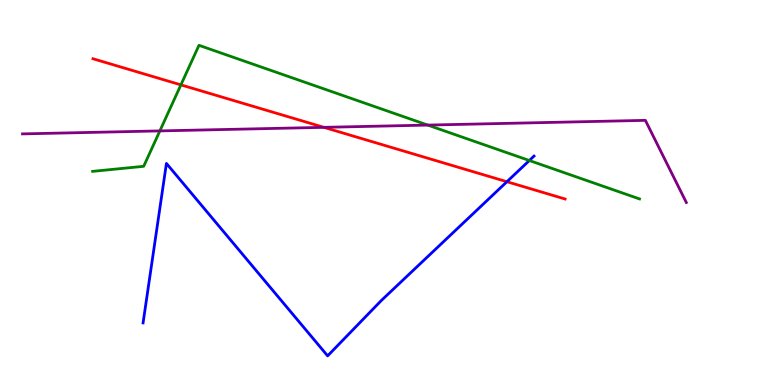[{'lines': ['blue', 'red'], 'intersections': [{'x': 6.54, 'y': 5.28}]}, {'lines': ['green', 'red'], 'intersections': [{'x': 2.33, 'y': 7.8}]}, {'lines': ['purple', 'red'], 'intersections': [{'x': 4.18, 'y': 6.69}]}, {'lines': ['blue', 'green'], 'intersections': [{'x': 6.83, 'y': 5.83}]}, {'lines': ['blue', 'purple'], 'intersections': []}, {'lines': ['green', 'purple'], 'intersections': [{'x': 2.06, 'y': 6.6}, {'x': 5.52, 'y': 6.75}]}]